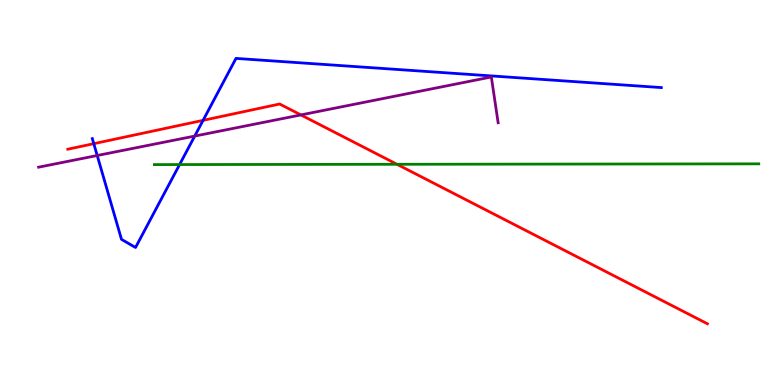[{'lines': ['blue', 'red'], 'intersections': [{'x': 1.21, 'y': 6.27}, {'x': 2.62, 'y': 6.87}]}, {'lines': ['green', 'red'], 'intersections': [{'x': 5.12, 'y': 5.73}]}, {'lines': ['purple', 'red'], 'intersections': [{'x': 3.88, 'y': 7.02}]}, {'lines': ['blue', 'green'], 'intersections': [{'x': 2.32, 'y': 5.73}]}, {'lines': ['blue', 'purple'], 'intersections': [{'x': 1.25, 'y': 5.96}, {'x': 2.51, 'y': 6.47}]}, {'lines': ['green', 'purple'], 'intersections': []}]